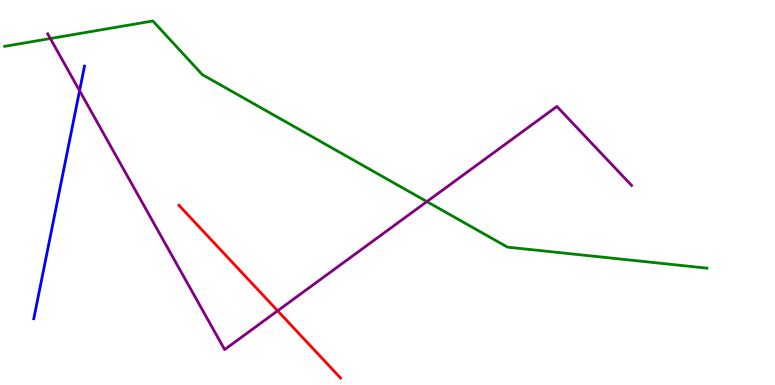[{'lines': ['blue', 'red'], 'intersections': []}, {'lines': ['green', 'red'], 'intersections': []}, {'lines': ['purple', 'red'], 'intersections': [{'x': 3.58, 'y': 1.93}]}, {'lines': ['blue', 'green'], 'intersections': []}, {'lines': ['blue', 'purple'], 'intersections': [{'x': 1.03, 'y': 7.64}]}, {'lines': ['green', 'purple'], 'intersections': [{'x': 0.649, 'y': 9.0}, {'x': 5.51, 'y': 4.76}]}]